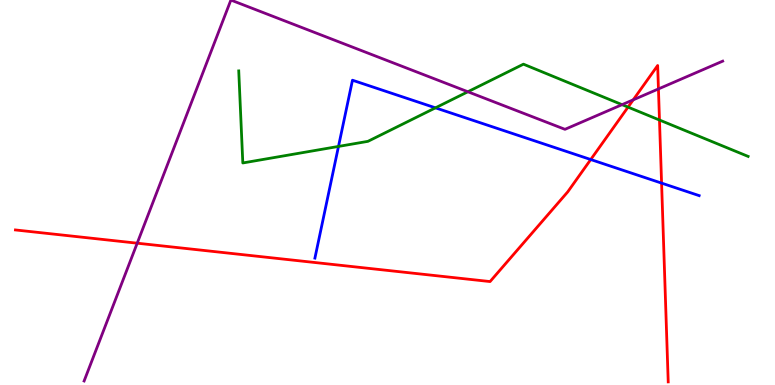[{'lines': ['blue', 'red'], 'intersections': [{'x': 7.62, 'y': 5.86}, {'x': 8.54, 'y': 5.24}]}, {'lines': ['green', 'red'], 'intersections': [{'x': 8.1, 'y': 7.22}, {'x': 8.51, 'y': 6.88}]}, {'lines': ['purple', 'red'], 'intersections': [{'x': 1.77, 'y': 3.68}, {'x': 8.17, 'y': 7.41}, {'x': 8.5, 'y': 7.69}]}, {'lines': ['blue', 'green'], 'intersections': [{'x': 4.37, 'y': 6.2}, {'x': 5.62, 'y': 7.2}]}, {'lines': ['blue', 'purple'], 'intersections': []}, {'lines': ['green', 'purple'], 'intersections': [{'x': 6.04, 'y': 7.62}, {'x': 8.03, 'y': 7.28}]}]